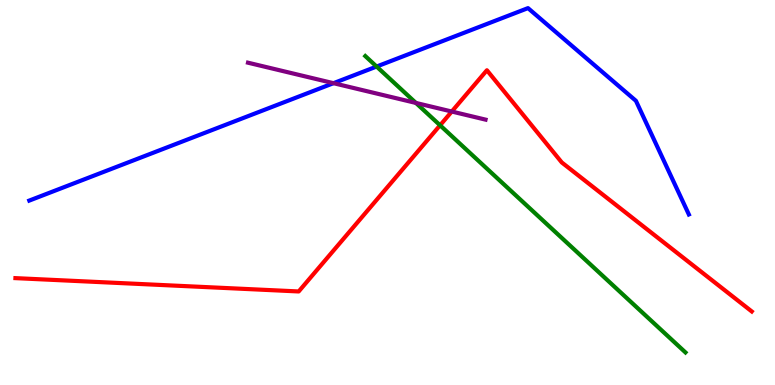[{'lines': ['blue', 'red'], 'intersections': []}, {'lines': ['green', 'red'], 'intersections': [{'x': 5.68, 'y': 6.75}]}, {'lines': ['purple', 'red'], 'intersections': [{'x': 5.83, 'y': 7.1}]}, {'lines': ['blue', 'green'], 'intersections': [{'x': 4.86, 'y': 8.27}]}, {'lines': ['blue', 'purple'], 'intersections': [{'x': 4.3, 'y': 7.84}]}, {'lines': ['green', 'purple'], 'intersections': [{'x': 5.37, 'y': 7.33}]}]